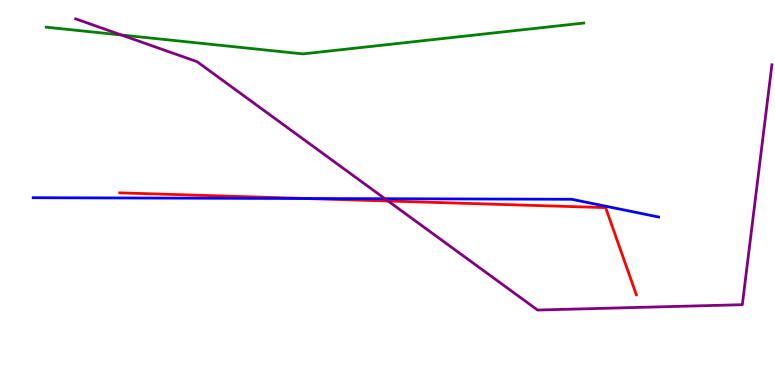[{'lines': ['blue', 'red'], 'intersections': [{'x': 3.94, 'y': 4.84}]}, {'lines': ['green', 'red'], 'intersections': []}, {'lines': ['purple', 'red'], 'intersections': [{'x': 5.01, 'y': 4.78}]}, {'lines': ['blue', 'green'], 'intersections': []}, {'lines': ['blue', 'purple'], 'intersections': [{'x': 4.97, 'y': 4.84}]}, {'lines': ['green', 'purple'], 'intersections': [{'x': 1.57, 'y': 9.09}]}]